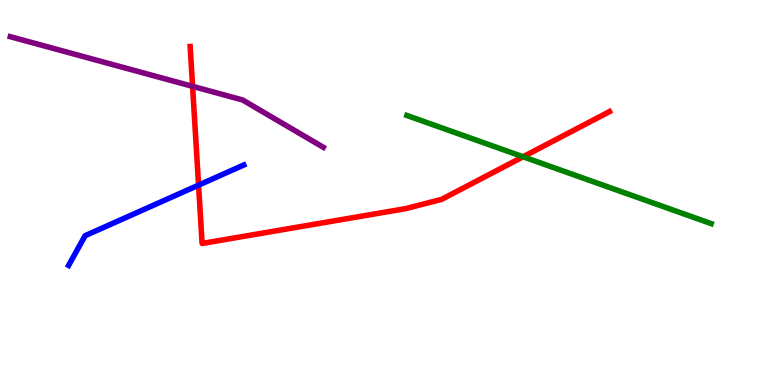[{'lines': ['blue', 'red'], 'intersections': [{'x': 2.56, 'y': 5.19}]}, {'lines': ['green', 'red'], 'intersections': [{'x': 6.75, 'y': 5.93}]}, {'lines': ['purple', 'red'], 'intersections': [{'x': 2.48, 'y': 7.76}]}, {'lines': ['blue', 'green'], 'intersections': []}, {'lines': ['blue', 'purple'], 'intersections': []}, {'lines': ['green', 'purple'], 'intersections': []}]